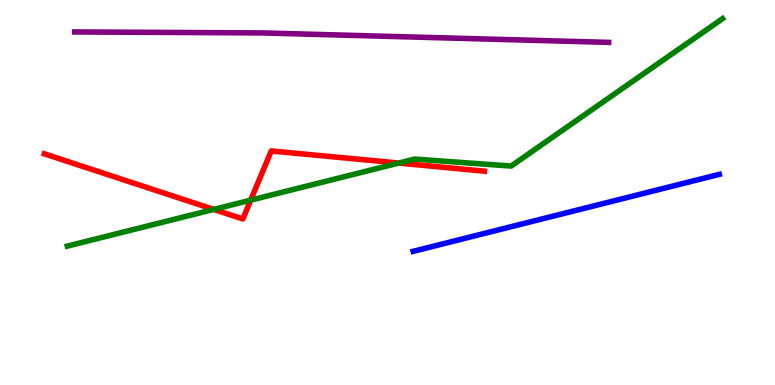[{'lines': ['blue', 'red'], 'intersections': []}, {'lines': ['green', 'red'], 'intersections': [{'x': 2.76, 'y': 4.56}, {'x': 3.23, 'y': 4.8}, {'x': 5.14, 'y': 5.77}]}, {'lines': ['purple', 'red'], 'intersections': []}, {'lines': ['blue', 'green'], 'intersections': []}, {'lines': ['blue', 'purple'], 'intersections': []}, {'lines': ['green', 'purple'], 'intersections': []}]